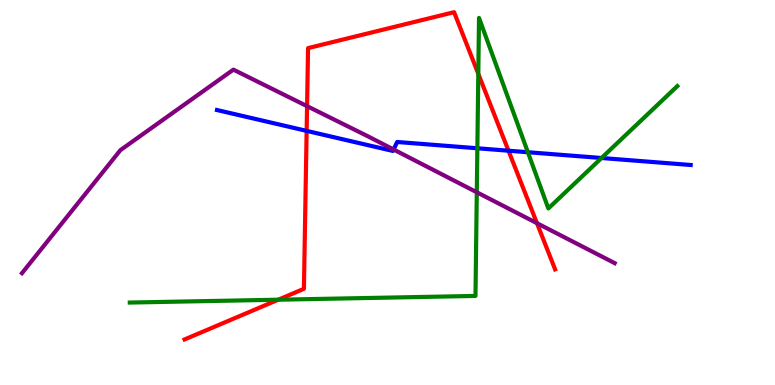[{'lines': ['blue', 'red'], 'intersections': [{'x': 3.96, 'y': 6.6}, {'x': 6.56, 'y': 6.09}]}, {'lines': ['green', 'red'], 'intersections': [{'x': 3.59, 'y': 2.22}, {'x': 6.17, 'y': 8.08}]}, {'lines': ['purple', 'red'], 'intersections': [{'x': 3.96, 'y': 7.24}, {'x': 6.93, 'y': 4.2}]}, {'lines': ['blue', 'green'], 'intersections': [{'x': 6.16, 'y': 6.15}, {'x': 6.81, 'y': 6.05}, {'x': 7.76, 'y': 5.9}]}, {'lines': ['blue', 'purple'], 'intersections': [{'x': 5.08, 'y': 6.12}]}, {'lines': ['green', 'purple'], 'intersections': [{'x': 6.15, 'y': 5.01}]}]